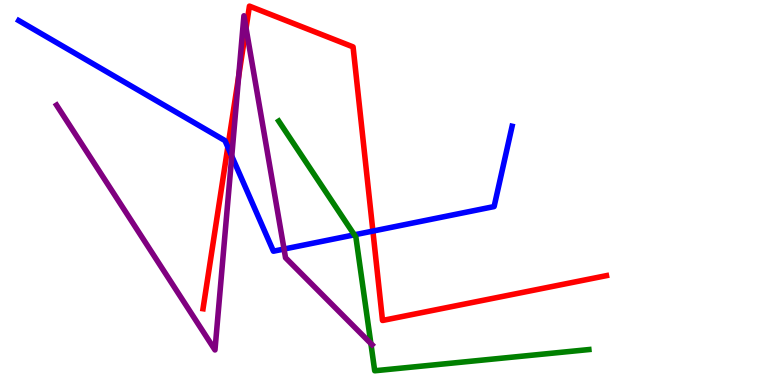[{'lines': ['blue', 'red'], 'intersections': [{'x': 2.94, 'y': 6.18}, {'x': 4.81, 'y': 4.0}]}, {'lines': ['green', 'red'], 'intersections': []}, {'lines': ['purple', 'red'], 'intersections': [{'x': 3.08, 'y': 8.02}, {'x': 3.17, 'y': 9.27}]}, {'lines': ['blue', 'green'], 'intersections': [{'x': 4.57, 'y': 3.9}]}, {'lines': ['blue', 'purple'], 'intersections': [{'x': 2.99, 'y': 5.95}, {'x': 3.66, 'y': 3.53}]}, {'lines': ['green', 'purple'], 'intersections': [{'x': 4.79, 'y': 1.08}]}]